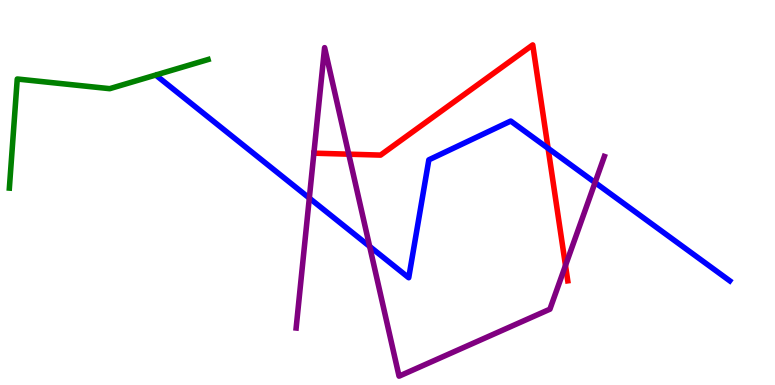[{'lines': ['blue', 'red'], 'intersections': [{'x': 7.07, 'y': 6.15}]}, {'lines': ['green', 'red'], 'intersections': []}, {'lines': ['purple', 'red'], 'intersections': [{'x': 4.5, 'y': 6.0}, {'x': 7.3, 'y': 3.1}]}, {'lines': ['blue', 'green'], 'intersections': []}, {'lines': ['blue', 'purple'], 'intersections': [{'x': 3.99, 'y': 4.85}, {'x': 4.77, 'y': 3.6}, {'x': 7.68, 'y': 5.26}]}, {'lines': ['green', 'purple'], 'intersections': []}]